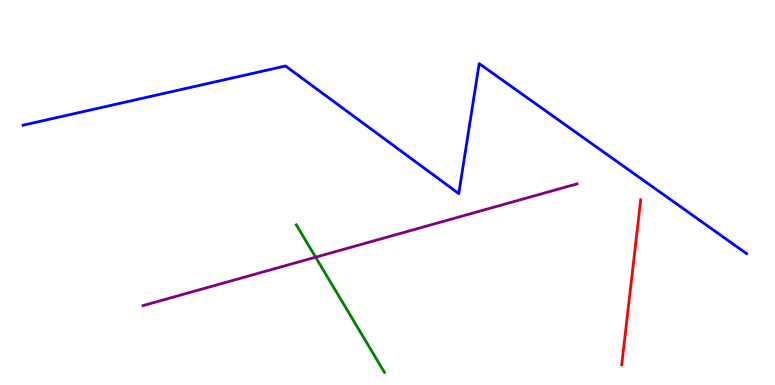[{'lines': ['blue', 'red'], 'intersections': []}, {'lines': ['green', 'red'], 'intersections': []}, {'lines': ['purple', 'red'], 'intersections': []}, {'lines': ['blue', 'green'], 'intersections': []}, {'lines': ['blue', 'purple'], 'intersections': []}, {'lines': ['green', 'purple'], 'intersections': [{'x': 4.07, 'y': 3.32}]}]